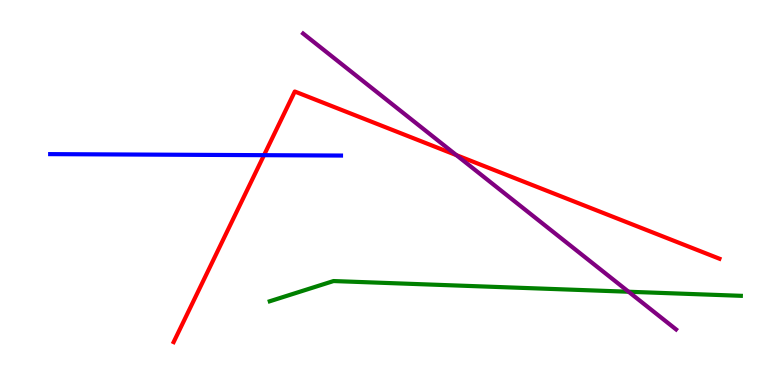[{'lines': ['blue', 'red'], 'intersections': [{'x': 3.41, 'y': 5.97}]}, {'lines': ['green', 'red'], 'intersections': []}, {'lines': ['purple', 'red'], 'intersections': [{'x': 5.89, 'y': 5.97}]}, {'lines': ['blue', 'green'], 'intersections': []}, {'lines': ['blue', 'purple'], 'intersections': []}, {'lines': ['green', 'purple'], 'intersections': [{'x': 8.11, 'y': 2.42}]}]